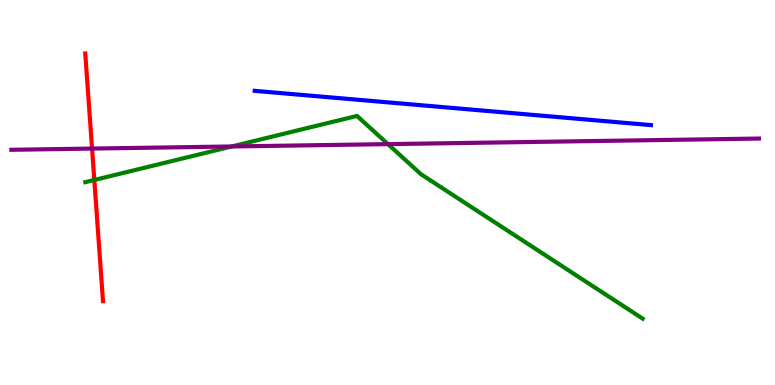[{'lines': ['blue', 'red'], 'intersections': []}, {'lines': ['green', 'red'], 'intersections': [{'x': 1.22, 'y': 5.33}]}, {'lines': ['purple', 'red'], 'intersections': [{'x': 1.19, 'y': 6.14}]}, {'lines': ['blue', 'green'], 'intersections': []}, {'lines': ['blue', 'purple'], 'intersections': []}, {'lines': ['green', 'purple'], 'intersections': [{'x': 2.99, 'y': 6.2}, {'x': 5.01, 'y': 6.26}]}]